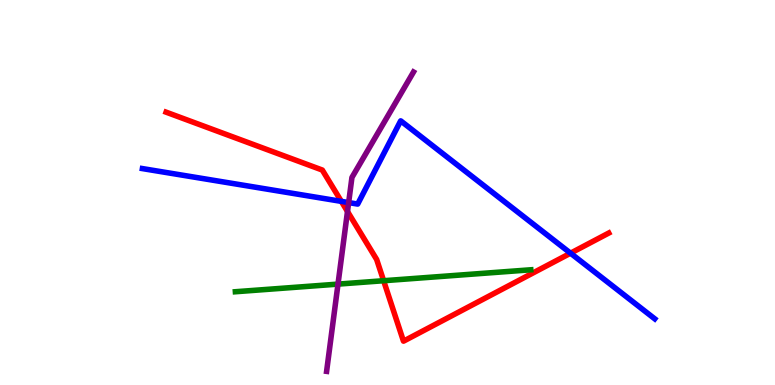[{'lines': ['blue', 'red'], 'intersections': [{'x': 4.4, 'y': 4.77}, {'x': 7.36, 'y': 3.42}]}, {'lines': ['green', 'red'], 'intersections': [{'x': 4.95, 'y': 2.71}]}, {'lines': ['purple', 'red'], 'intersections': [{'x': 4.48, 'y': 4.51}]}, {'lines': ['blue', 'green'], 'intersections': []}, {'lines': ['blue', 'purple'], 'intersections': [{'x': 4.5, 'y': 4.74}]}, {'lines': ['green', 'purple'], 'intersections': [{'x': 4.36, 'y': 2.62}]}]